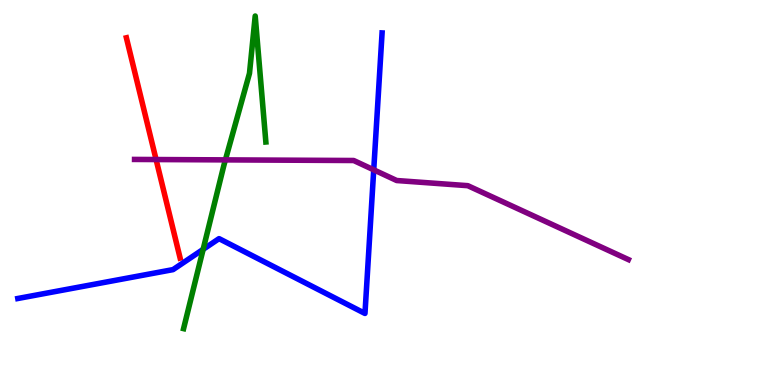[{'lines': ['blue', 'red'], 'intersections': []}, {'lines': ['green', 'red'], 'intersections': []}, {'lines': ['purple', 'red'], 'intersections': [{'x': 2.01, 'y': 5.86}]}, {'lines': ['blue', 'green'], 'intersections': [{'x': 2.62, 'y': 3.52}]}, {'lines': ['blue', 'purple'], 'intersections': [{'x': 4.82, 'y': 5.59}]}, {'lines': ['green', 'purple'], 'intersections': [{'x': 2.91, 'y': 5.85}]}]